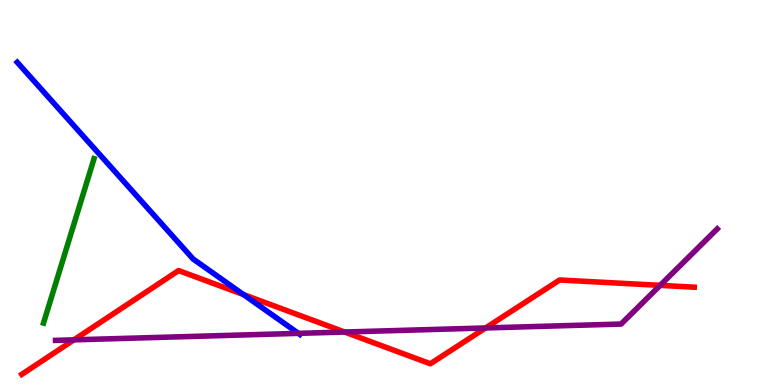[{'lines': ['blue', 'red'], 'intersections': [{'x': 3.14, 'y': 2.35}]}, {'lines': ['green', 'red'], 'intersections': []}, {'lines': ['purple', 'red'], 'intersections': [{'x': 0.954, 'y': 1.17}, {'x': 4.45, 'y': 1.38}, {'x': 6.27, 'y': 1.48}, {'x': 8.52, 'y': 2.59}]}, {'lines': ['blue', 'green'], 'intersections': []}, {'lines': ['blue', 'purple'], 'intersections': [{'x': 3.85, 'y': 1.34}]}, {'lines': ['green', 'purple'], 'intersections': []}]